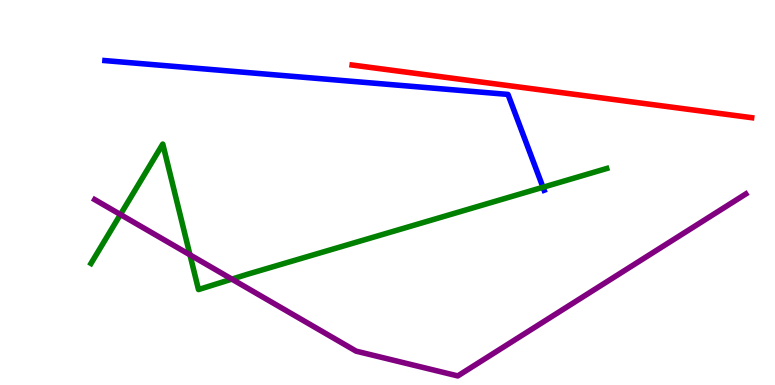[{'lines': ['blue', 'red'], 'intersections': []}, {'lines': ['green', 'red'], 'intersections': []}, {'lines': ['purple', 'red'], 'intersections': []}, {'lines': ['blue', 'green'], 'intersections': [{'x': 7.01, 'y': 5.14}]}, {'lines': ['blue', 'purple'], 'intersections': []}, {'lines': ['green', 'purple'], 'intersections': [{'x': 1.55, 'y': 4.43}, {'x': 2.45, 'y': 3.38}, {'x': 2.99, 'y': 2.75}]}]